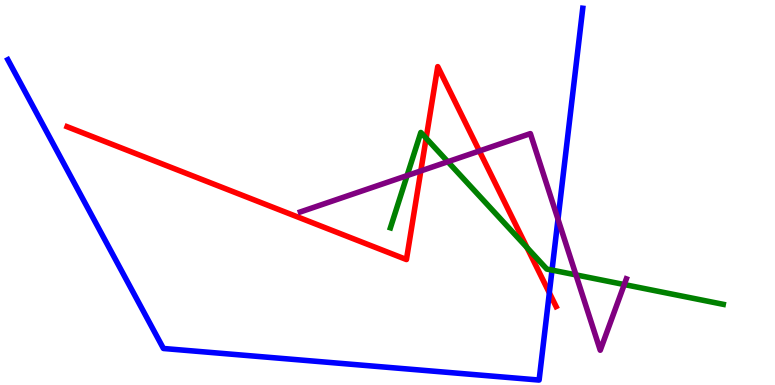[{'lines': ['blue', 'red'], 'intersections': [{'x': 7.09, 'y': 2.39}]}, {'lines': ['green', 'red'], 'intersections': [{'x': 5.5, 'y': 6.41}, {'x': 6.8, 'y': 3.57}]}, {'lines': ['purple', 'red'], 'intersections': [{'x': 5.43, 'y': 5.56}, {'x': 6.19, 'y': 6.08}]}, {'lines': ['blue', 'green'], 'intersections': [{'x': 7.12, 'y': 2.98}]}, {'lines': ['blue', 'purple'], 'intersections': [{'x': 7.2, 'y': 4.31}]}, {'lines': ['green', 'purple'], 'intersections': [{'x': 5.25, 'y': 5.44}, {'x': 5.78, 'y': 5.8}, {'x': 7.43, 'y': 2.86}, {'x': 8.06, 'y': 2.61}]}]